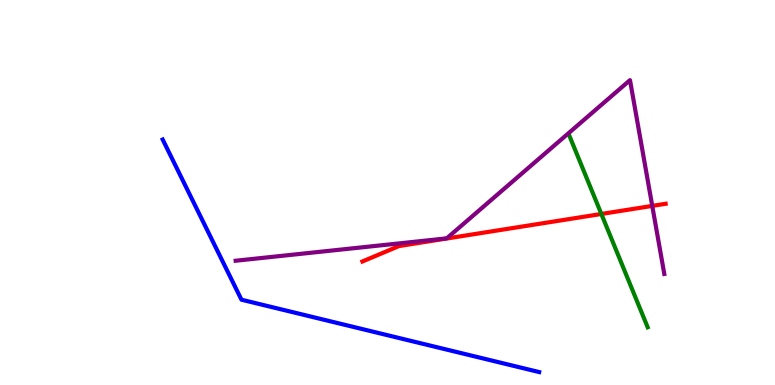[{'lines': ['blue', 'red'], 'intersections': []}, {'lines': ['green', 'red'], 'intersections': [{'x': 7.76, 'y': 4.44}]}, {'lines': ['purple', 'red'], 'intersections': [{'x': 8.42, 'y': 4.65}]}, {'lines': ['blue', 'green'], 'intersections': []}, {'lines': ['blue', 'purple'], 'intersections': []}, {'lines': ['green', 'purple'], 'intersections': []}]